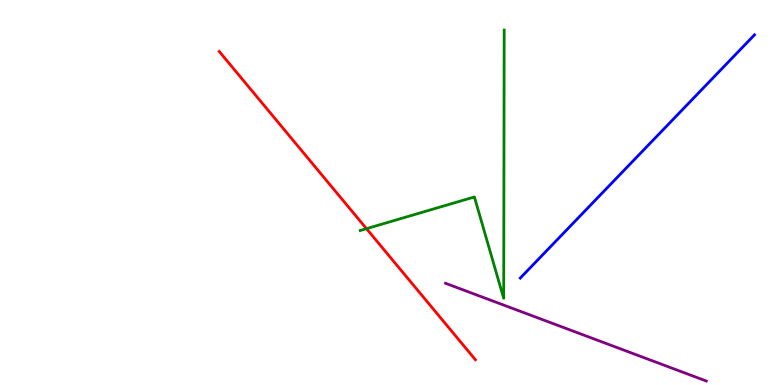[{'lines': ['blue', 'red'], 'intersections': []}, {'lines': ['green', 'red'], 'intersections': [{'x': 4.73, 'y': 4.06}]}, {'lines': ['purple', 'red'], 'intersections': []}, {'lines': ['blue', 'green'], 'intersections': []}, {'lines': ['blue', 'purple'], 'intersections': []}, {'lines': ['green', 'purple'], 'intersections': []}]